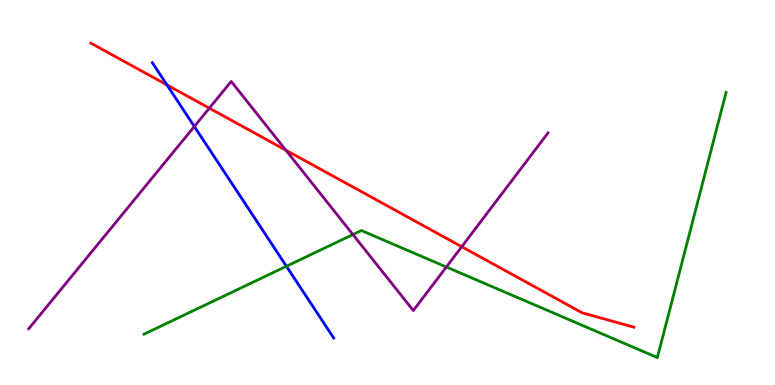[{'lines': ['blue', 'red'], 'intersections': [{'x': 2.15, 'y': 7.79}]}, {'lines': ['green', 'red'], 'intersections': []}, {'lines': ['purple', 'red'], 'intersections': [{'x': 2.7, 'y': 7.19}, {'x': 3.69, 'y': 6.1}, {'x': 5.96, 'y': 3.59}]}, {'lines': ['blue', 'green'], 'intersections': [{'x': 3.7, 'y': 3.08}]}, {'lines': ['blue', 'purple'], 'intersections': [{'x': 2.51, 'y': 6.71}]}, {'lines': ['green', 'purple'], 'intersections': [{'x': 4.55, 'y': 3.91}, {'x': 5.76, 'y': 3.06}]}]